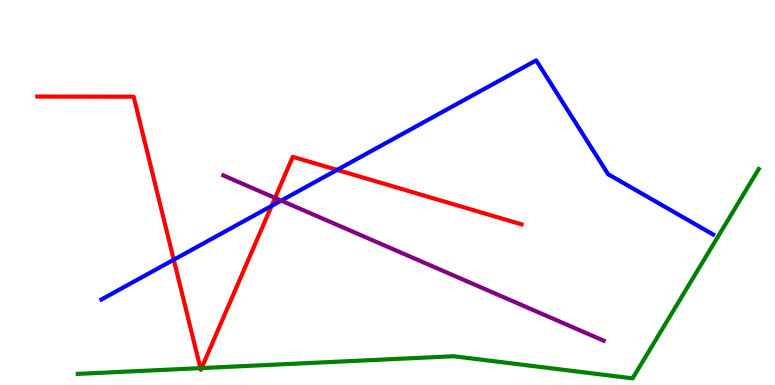[{'lines': ['blue', 'red'], 'intersections': [{'x': 2.24, 'y': 3.25}, {'x': 3.5, 'y': 4.65}, {'x': 4.35, 'y': 5.59}]}, {'lines': ['green', 'red'], 'intersections': [{'x': 2.59, 'y': 0.438}, {'x': 2.6, 'y': 0.44}]}, {'lines': ['purple', 'red'], 'intersections': [{'x': 3.55, 'y': 4.86}]}, {'lines': ['blue', 'green'], 'intersections': []}, {'lines': ['blue', 'purple'], 'intersections': [{'x': 3.63, 'y': 4.79}]}, {'lines': ['green', 'purple'], 'intersections': []}]